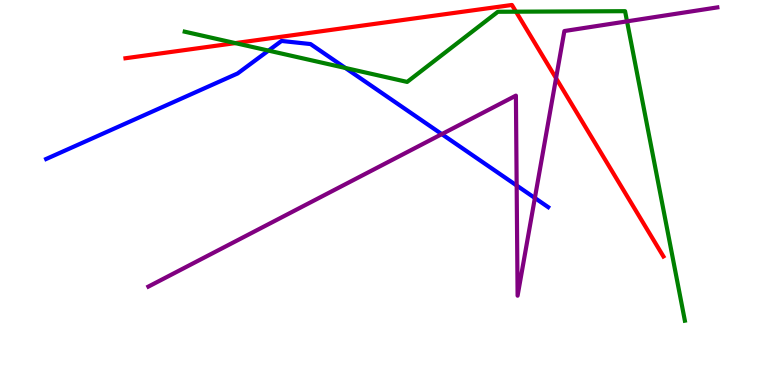[{'lines': ['blue', 'red'], 'intersections': []}, {'lines': ['green', 'red'], 'intersections': [{'x': 3.04, 'y': 8.88}, {'x': 6.66, 'y': 9.7}]}, {'lines': ['purple', 'red'], 'intersections': [{'x': 7.17, 'y': 7.97}]}, {'lines': ['blue', 'green'], 'intersections': [{'x': 3.46, 'y': 8.69}, {'x': 4.46, 'y': 8.23}]}, {'lines': ['blue', 'purple'], 'intersections': [{'x': 5.7, 'y': 6.52}, {'x': 6.67, 'y': 5.18}, {'x': 6.9, 'y': 4.86}]}, {'lines': ['green', 'purple'], 'intersections': [{'x': 8.09, 'y': 9.45}]}]